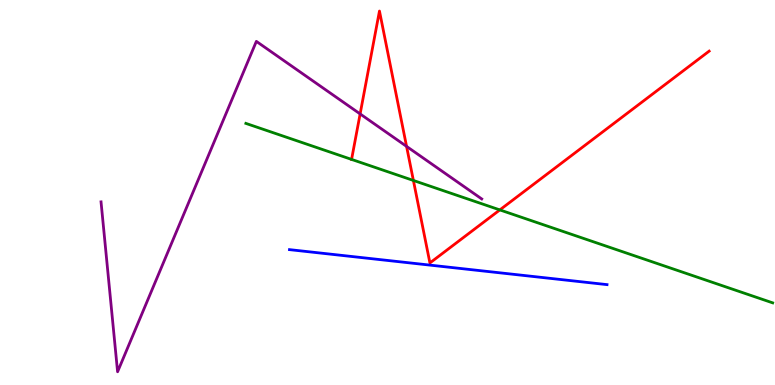[{'lines': ['blue', 'red'], 'intersections': []}, {'lines': ['green', 'red'], 'intersections': [{'x': 4.54, 'y': 5.86}, {'x': 5.33, 'y': 5.31}, {'x': 6.45, 'y': 4.55}]}, {'lines': ['purple', 'red'], 'intersections': [{'x': 4.65, 'y': 7.04}, {'x': 5.25, 'y': 6.2}]}, {'lines': ['blue', 'green'], 'intersections': []}, {'lines': ['blue', 'purple'], 'intersections': []}, {'lines': ['green', 'purple'], 'intersections': []}]